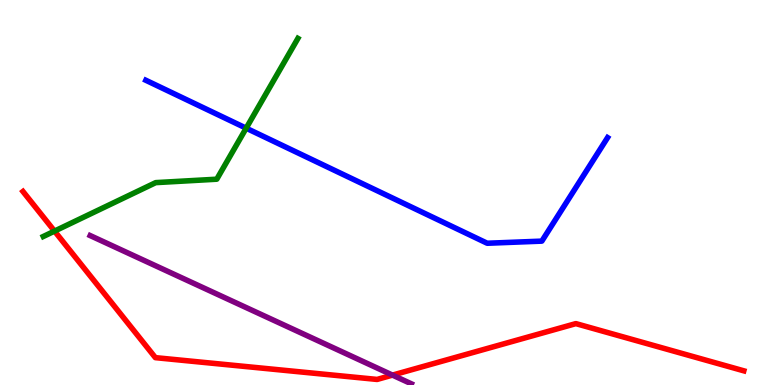[{'lines': ['blue', 'red'], 'intersections': []}, {'lines': ['green', 'red'], 'intersections': [{'x': 0.704, 'y': 4.0}]}, {'lines': ['purple', 'red'], 'intersections': [{'x': 5.06, 'y': 0.257}]}, {'lines': ['blue', 'green'], 'intersections': [{'x': 3.18, 'y': 6.67}]}, {'lines': ['blue', 'purple'], 'intersections': []}, {'lines': ['green', 'purple'], 'intersections': []}]